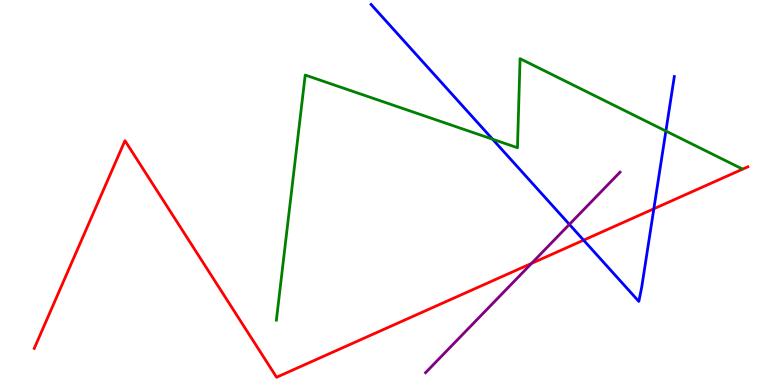[{'lines': ['blue', 'red'], 'intersections': [{'x': 7.53, 'y': 3.76}, {'x': 8.44, 'y': 4.58}]}, {'lines': ['green', 'red'], 'intersections': []}, {'lines': ['purple', 'red'], 'intersections': [{'x': 6.86, 'y': 3.16}]}, {'lines': ['blue', 'green'], 'intersections': [{'x': 6.36, 'y': 6.38}, {'x': 8.59, 'y': 6.6}]}, {'lines': ['blue', 'purple'], 'intersections': [{'x': 7.35, 'y': 4.17}]}, {'lines': ['green', 'purple'], 'intersections': []}]